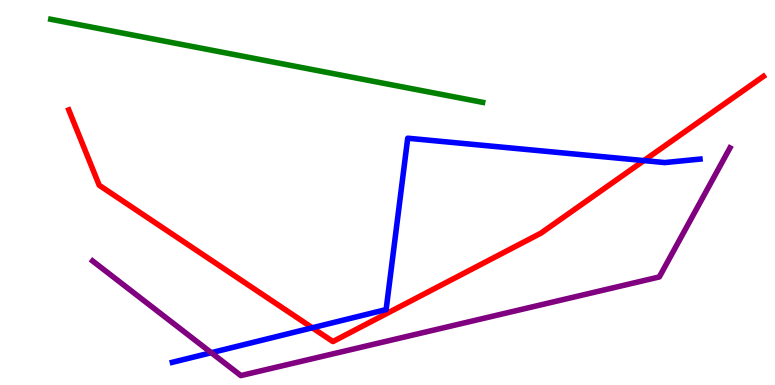[{'lines': ['blue', 'red'], 'intersections': [{'x': 4.03, 'y': 1.49}, {'x': 8.31, 'y': 5.83}]}, {'lines': ['green', 'red'], 'intersections': []}, {'lines': ['purple', 'red'], 'intersections': []}, {'lines': ['blue', 'green'], 'intersections': []}, {'lines': ['blue', 'purple'], 'intersections': [{'x': 2.73, 'y': 0.839}]}, {'lines': ['green', 'purple'], 'intersections': []}]